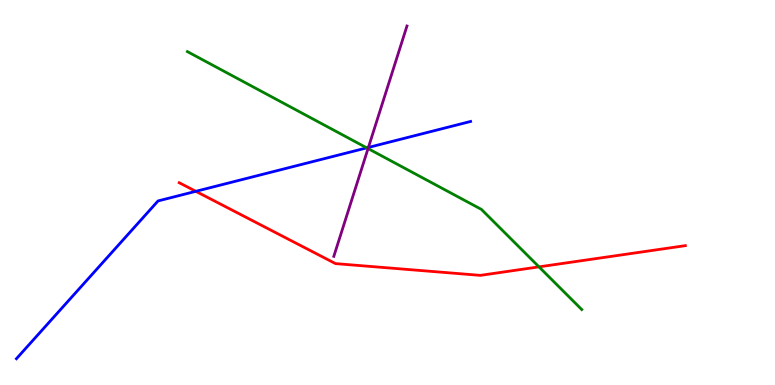[{'lines': ['blue', 'red'], 'intersections': [{'x': 2.53, 'y': 5.03}]}, {'lines': ['green', 'red'], 'intersections': [{'x': 6.95, 'y': 3.07}]}, {'lines': ['purple', 'red'], 'intersections': []}, {'lines': ['blue', 'green'], 'intersections': [{'x': 4.73, 'y': 6.16}]}, {'lines': ['blue', 'purple'], 'intersections': [{'x': 4.75, 'y': 6.17}]}, {'lines': ['green', 'purple'], 'intersections': [{'x': 4.75, 'y': 6.14}]}]